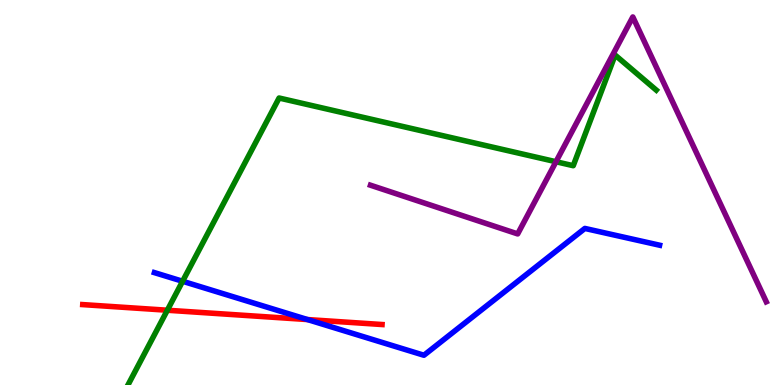[{'lines': ['blue', 'red'], 'intersections': [{'x': 3.97, 'y': 1.7}]}, {'lines': ['green', 'red'], 'intersections': [{'x': 2.16, 'y': 1.94}]}, {'lines': ['purple', 'red'], 'intersections': []}, {'lines': ['blue', 'green'], 'intersections': [{'x': 2.36, 'y': 2.69}]}, {'lines': ['blue', 'purple'], 'intersections': []}, {'lines': ['green', 'purple'], 'intersections': [{'x': 7.17, 'y': 5.8}]}]